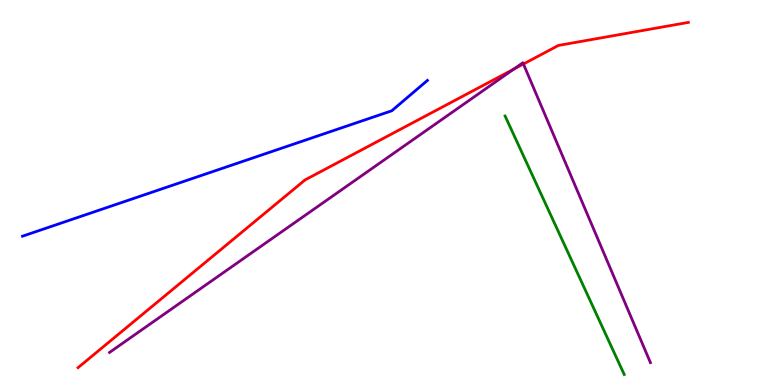[{'lines': ['blue', 'red'], 'intersections': []}, {'lines': ['green', 'red'], 'intersections': []}, {'lines': ['purple', 'red'], 'intersections': [{'x': 6.63, 'y': 8.2}, {'x': 6.75, 'y': 8.34}]}, {'lines': ['blue', 'green'], 'intersections': []}, {'lines': ['blue', 'purple'], 'intersections': []}, {'lines': ['green', 'purple'], 'intersections': []}]